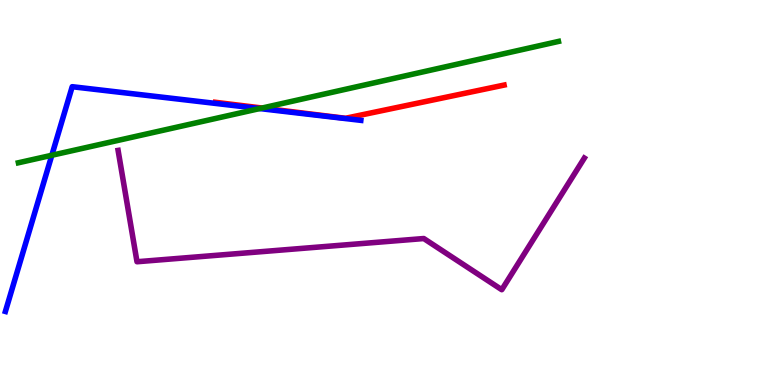[{'lines': ['blue', 'red'], 'intersections': []}, {'lines': ['green', 'red'], 'intersections': [{'x': 3.38, 'y': 7.19}]}, {'lines': ['purple', 'red'], 'intersections': []}, {'lines': ['blue', 'green'], 'intersections': [{'x': 0.669, 'y': 5.97}, {'x': 3.35, 'y': 7.18}]}, {'lines': ['blue', 'purple'], 'intersections': []}, {'lines': ['green', 'purple'], 'intersections': []}]